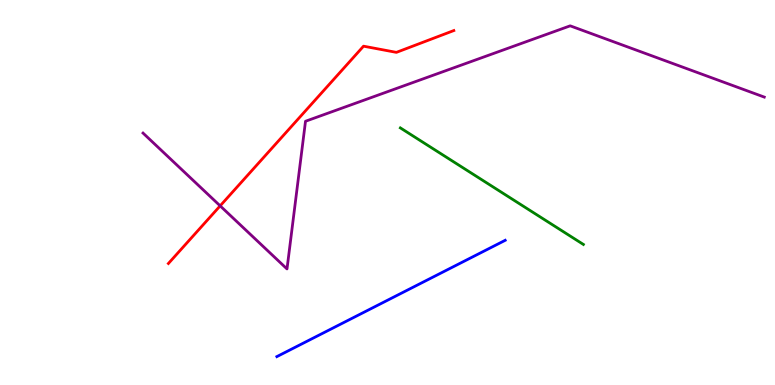[{'lines': ['blue', 'red'], 'intersections': []}, {'lines': ['green', 'red'], 'intersections': []}, {'lines': ['purple', 'red'], 'intersections': [{'x': 2.84, 'y': 4.65}]}, {'lines': ['blue', 'green'], 'intersections': []}, {'lines': ['blue', 'purple'], 'intersections': []}, {'lines': ['green', 'purple'], 'intersections': []}]